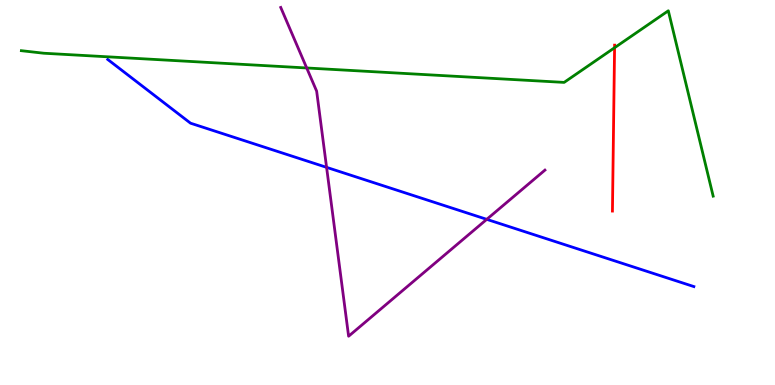[{'lines': ['blue', 'red'], 'intersections': []}, {'lines': ['green', 'red'], 'intersections': [{'x': 7.93, 'y': 8.76}]}, {'lines': ['purple', 'red'], 'intersections': []}, {'lines': ['blue', 'green'], 'intersections': []}, {'lines': ['blue', 'purple'], 'intersections': [{'x': 4.21, 'y': 5.65}, {'x': 6.28, 'y': 4.3}]}, {'lines': ['green', 'purple'], 'intersections': [{'x': 3.96, 'y': 8.23}]}]